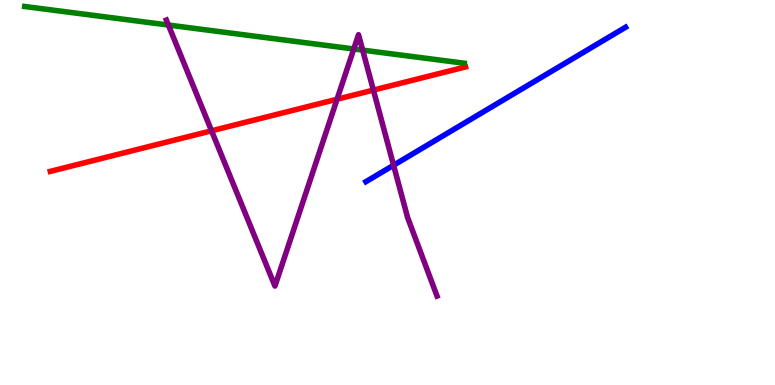[{'lines': ['blue', 'red'], 'intersections': []}, {'lines': ['green', 'red'], 'intersections': []}, {'lines': ['purple', 'red'], 'intersections': [{'x': 2.73, 'y': 6.6}, {'x': 4.35, 'y': 7.42}, {'x': 4.82, 'y': 7.66}]}, {'lines': ['blue', 'green'], 'intersections': []}, {'lines': ['blue', 'purple'], 'intersections': [{'x': 5.08, 'y': 5.71}]}, {'lines': ['green', 'purple'], 'intersections': [{'x': 2.17, 'y': 9.35}, {'x': 4.56, 'y': 8.73}, {'x': 4.68, 'y': 8.7}]}]